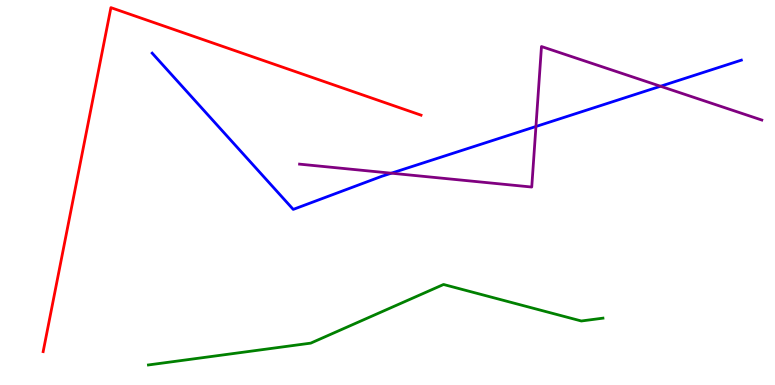[{'lines': ['blue', 'red'], 'intersections': []}, {'lines': ['green', 'red'], 'intersections': []}, {'lines': ['purple', 'red'], 'intersections': []}, {'lines': ['blue', 'green'], 'intersections': []}, {'lines': ['blue', 'purple'], 'intersections': [{'x': 5.05, 'y': 5.5}, {'x': 6.92, 'y': 6.71}, {'x': 8.52, 'y': 7.76}]}, {'lines': ['green', 'purple'], 'intersections': []}]